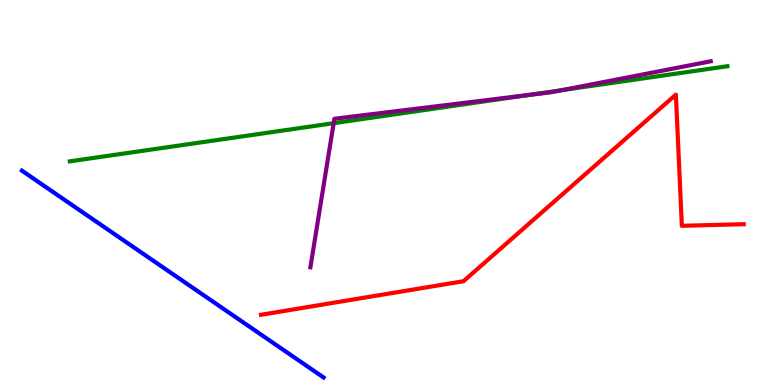[{'lines': ['blue', 'red'], 'intersections': []}, {'lines': ['green', 'red'], 'intersections': []}, {'lines': ['purple', 'red'], 'intersections': []}, {'lines': ['blue', 'green'], 'intersections': []}, {'lines': ['blue', 'purple'], 'intersections': []}, {'lines': ['green', 'purple'], 'intersections': [{'x': 4.31, 'y': 6.8}, {'x': 6.8, 'y': 7.53}, {'x': 7.25, 'y': 7.66}]}]